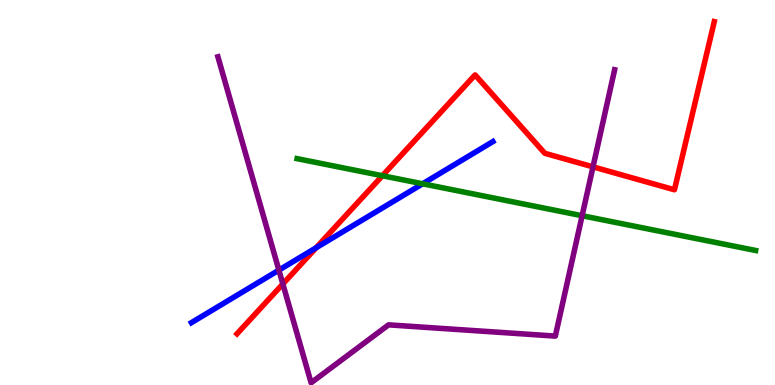[{'lines': ['blue', 'red'], 'intersections': [{'x': 4.08, 'y': 3.57}]}, {'lines': ['green', 'red'], 'intersections': [{'x': 4.93, 'y': 5.44}]}, {'lines': ['purple', 'red'], 'intersections': [{'x': 3.65, 'y': 2.62}, {'x': 7.65, 'y': 5.67}]}, {'lines': ['blue', 'green'], 'intersections': [{'x': 5.45, 'y': 5.23}]}, {'lines': ['blue', 'purple'], 'intersections': [{'x': 3.6, 'y': 2.98}]}, {'lines': ['green', 'purple'], 'intersections': [{'x': 7.51, 'y': 4.4}]}]